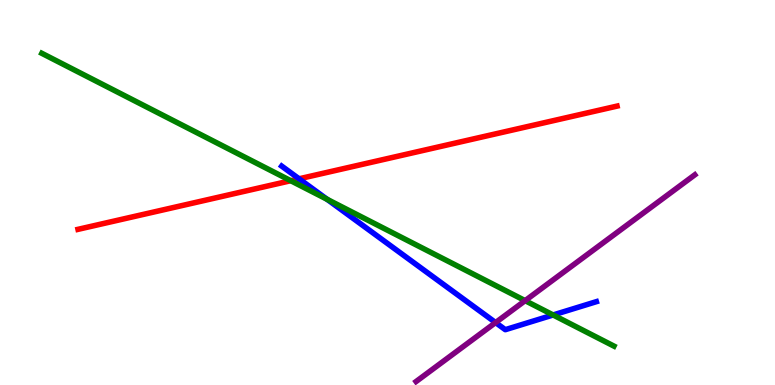[{'lines': ['blue', 'red'], 'intersections': [{'x': 3.86, 'y': 5.36}]}, {'lines': ['green', 'red'], 'intersections': [{'x': 3.75, 'y': 5.31}]}, {'lines': ['purple', 'red'], 'intersections': []}, {'lines': ['blue', 'green'], 'intersections': [{'x': 4.22, 'y': 4.82}, {'x': 7.14, 'y': 1.82}]}, {'lines': ['blue', 'purple'], 'intersections': [{'x': 6.39, 'y': 1.62}]}, {'lines': ['green', 'purple'], 'intersections': [{'x': 6.78, 'y': 2.19}]}]